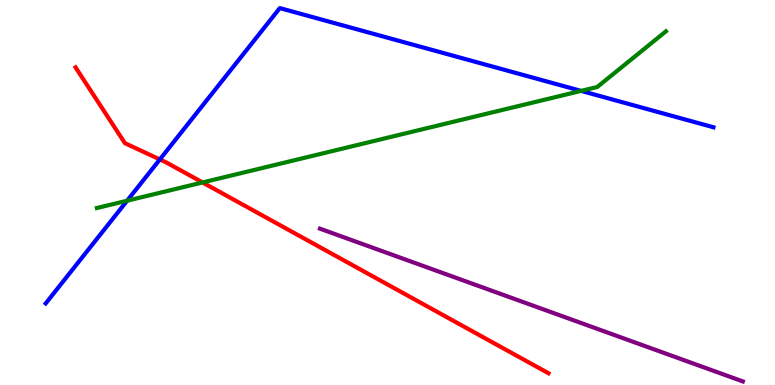[{'lines': ['blue', 'red'], 'intersections': [{'x': 2.06, 'y': 5.86}]}, {'lines': ['green', 'red'], 'intersections': [{'x': 2.61, 'y': 5.26}]}, {'lines': ['purple', 'red'], 'intersections': []}, {'lines': ['blue', 'green'], 'intersections': [{'x': 1.64, 'y': 4.79}, {'x': 7.5, 'y': 7.64}]}, {'lines': ['blue', 'purple'], 'intersections': []}, {'lines': ['green', 'purple'], 'intersections': []}]